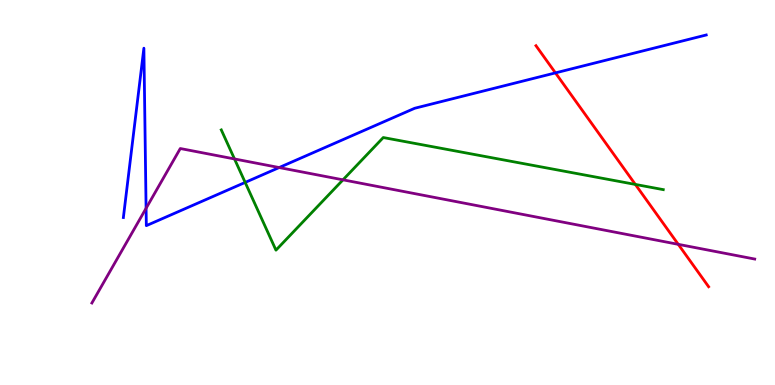[{'lines': ['blue', 'red'], 'intersections': [{'x': 7.17, 'y': 8.11}]}, {'lines': ['green', 'red'], 'intersections': [{'x': 8.2, 'y': 5.21}]}, {'lines': ['purple', 'red'], 'intersections': [{'x': 8.75, 'y': 3.65}]}, {'lines': ['blue', 'green'], 'intersections': [{'x': 3.16, 'y': 5.26}]}, {'lines': ['blue', 'purple'], 'intersections': [{'x': 1.89, 'y': 4.59}, {'x': 3.6, 'y': 5.65}]}, {'lines': ['green', 'purple'], 'intersections': [{'x': 3.03, 'y': 5.87}, {'x': 4.43, 'y': 5.33}]}]